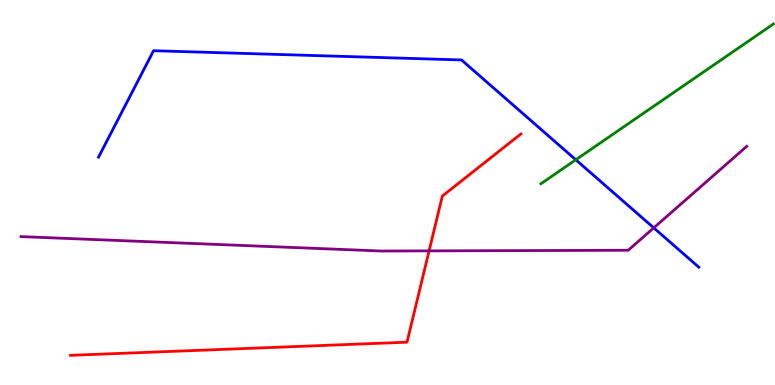[{'lines': ['blue', 'red'], 'intersections': []}, {'lines': ['green', 'red'], 'intersections': []}, {'lines': ['purple', 'red'], 'intersections': [{'x': 5.54, 'y': 3.48}]}, {'lines': ['blue', 'green'], 'intersections': [{'x': 7.43, 'y': 5.85}]}, {'lines': ['blue', 'purple'], 'intersections': [{'x': 8.44, 'y': 4.08}]}, {'lines': ['green', 'purple'], 'intersections': []}]